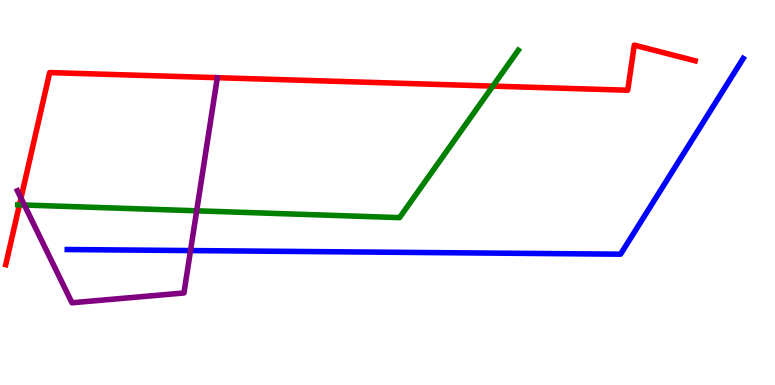[{'lines': ['blue', 'red'], 'intersections': []}, {'lines': ['green', 'red'], 'intersections': [{'x': 0.251, 'y': 4.68}, {'x': 6.36, 'y': 7.76}]}, {'lines': ['purple', 'red'], 'intersections': [{'x': 0.271, 'y': 4.86}]}, {'lines': ['blue', 'green'], 'intersections': []}, {'lines': ['blue', 'purple'], 'intersections': [{'x': 2.46, 'y': 3.49}]}, {'lines': ['green', 'purple'], 'intersections': [{'x': 0.314, 'y': 4.68}, {'x': 2.54, 'y': 4.52}]}]